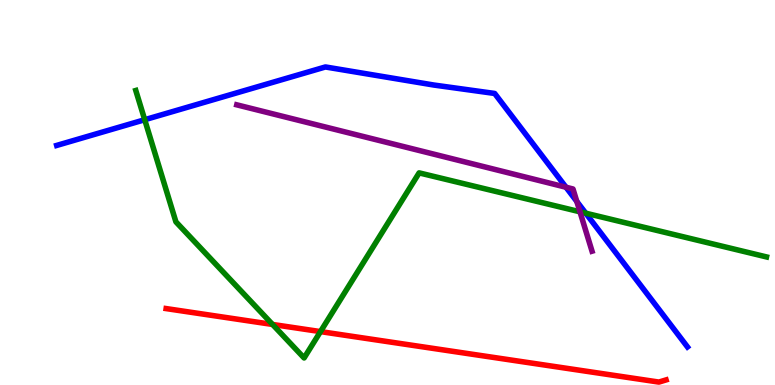[{'lines': ['blue', 'red'], 'intersections': []}, {'lines': ['green', 'red'], 'intersections': [{'x': 3.52, 'y': 1.57}, {'x': 4.14, 'y': 1.39}]}, {'lines': ['purple', 'red'], 'intersections': []}, {'lines': ['blue', 'green'], 'intersections': [{'x': 1.87, 'y': 6.89}, {'x': 7.56, 'y': 4.46}]}, {'lines': ['blue', 'purple'], 'intersections': [{'x': 7.3, 'y': 5.14}, {'x': 7.44, 'y': 4.77}]}, {'lines': ['green', 'purple'], 'intersections': [{'x': 7.48, 'y': 4.5}]}]